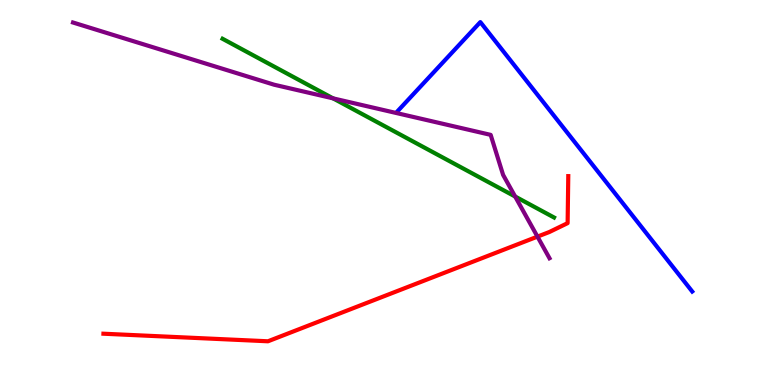[{'lines': ['blue', 'red'], 'intersections': []}, {'lines': ['green', 'red'], 'intersections': []}, {'lines': ['purple', 'red'], 'intersections': [{'x': 6.94, 'y': 3.85}]}, {'lines': ['blue', 'green'], 'intersections': []}, {'lines': ['blue', 'purple'], 'intersections': []}, {'lines': ['green', 'purple'], 'intersections': [{'x': 4.3, 'y': 7.44}, {'x': 6.65, 'y': 4.9}]}]